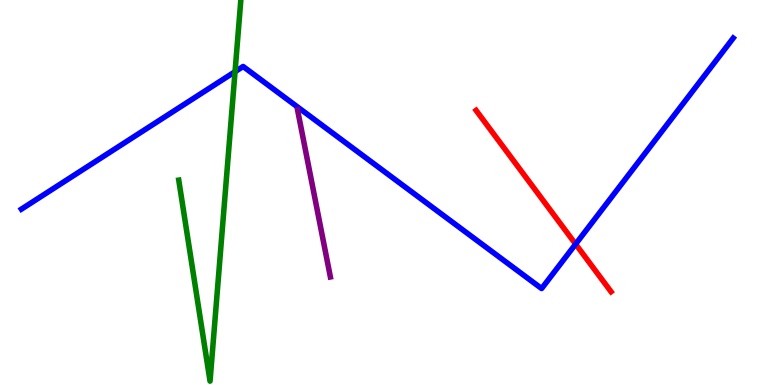[{'lines': ['blue', 'red'], 'intersections': [{'x': 7.43, 'y': 3.66}]}, {'lines': ['green', 'red'], 'intersections': []}, {'lines': ['purple', 'red'], 'intersections': []}, {'lines': ['blue', 'green'], 'intersections': [{'x': 3.03, 'y': 8.14}]}, {'lines': ['blue', 'purple'], 'intersections': []}, {'lines': ['green', 'purple'], 'intersections': []}]